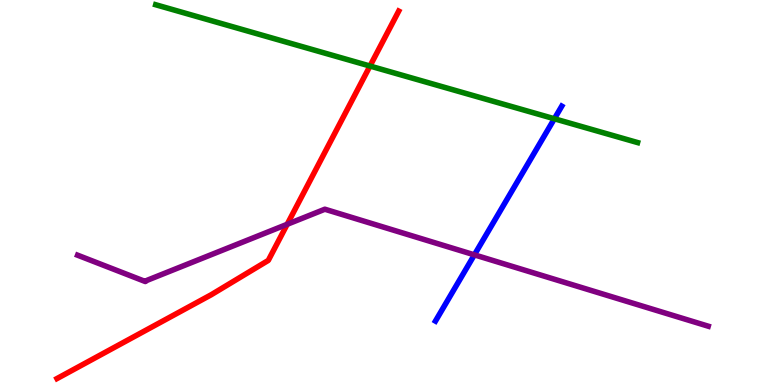[{'lines': ['blue', 'red'], 'intersections': []}, {'lines': ['green', 'red'], 'intersections': [{'x': 4.77, 'y': 8.28}]}, {'lines': ['purple', 'red'], 'intersections': [{'x': 3.71, 'y': 4.17}]}, {'lines': ['blue', 'green'], 'intersections': [{'x': 7.15, 'y': 6.92}]}, {'lines': ['blue', 'purple'], 'intersections': [{'x': 6.12, 'y': 3.38}]}, {'lines': ['green', 'purple'], 'intersections': []}]